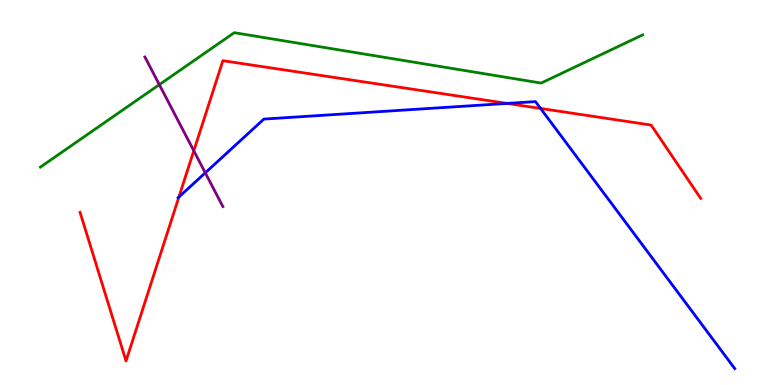[{'lines': ['blue', 'red'], 'intersections': [{'x': 2.31, 'y': 4.88}, {'x': 6.54, 'y': 7.31}, {'x': 6.98, 'y': 7.18}]}, {'lines': ['green', 'red'], 'intersections': []}, {'lines': ['purple', 'red'], 'intersections': [{'x': 2.5, 'y': 6.08}]}, {'lines': ['blue', 'green'], 'intersections': []}, {'lines': ['blue', 'purple'], 'intersections': [{'x': 2.65, 'y': 5.51}]}, {'lines': ['green', 'purple'], 'intersections': [{'x': 2.06, 'y': 7.8}]}]